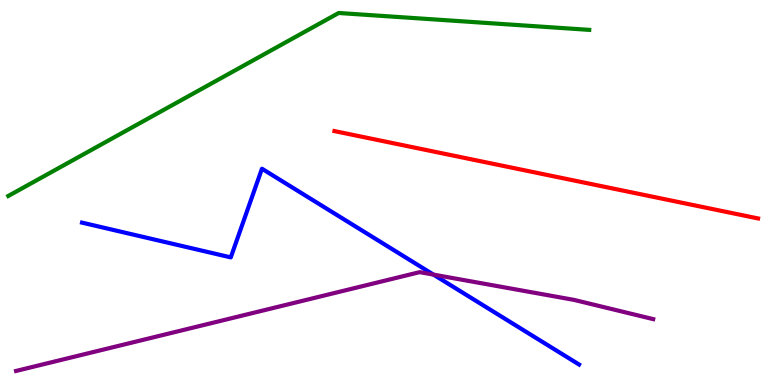[{'lines': ['blue', 'red'], 'intersections': []}, {'lines': ['green', 'red'], 'intersections': []}, {'lines': ['purple', 'red'], 'intersections': []}, {'lines': ['blue', 'green'], 'intersections': []}, {'lines': ['blue', 'purple'], 'intersections': [{'x': 5.59, 'y': 2.87}]}, {'lines': ['green', 'purple'], 'intersections': []}]